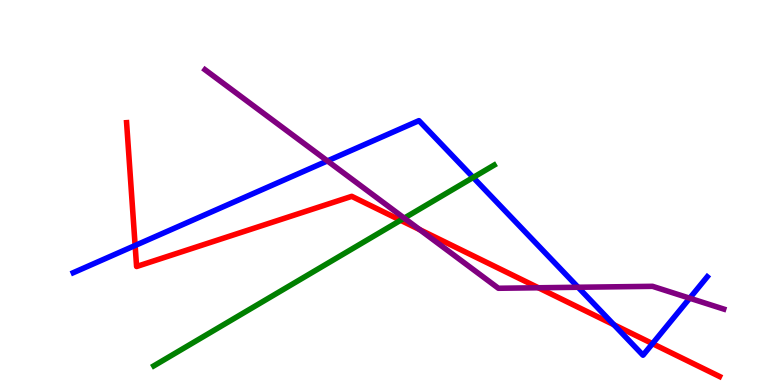[{'lines': ['blue', 'red'], 'intersections': [{'x': 1.74, 'y': 3.62}, {'x': 7.92, 'y': 1.57}, {'x': 8.42, 'y': 1.07}]}, {'lines': ['green', 'red'], 'intersections': [{'x': 5.17, 'y': 4.28}]}, {'lines': ['purple', 'red'], 'intersections': [{'x': 5.41, 'y': 4.04}, {'x': 6.95, 'y': 2.53}]}, {'lines': ['blue', 'green'], 'intersections': [{'x': 6.11, 'y': 5.39}]}, {'lines': ['blue', 'purple'], 'intersections': [{'x': 4.22, 'y': 5.82}, {'x': 7.46, 'y': 2.54}, {'x': 8.9, 'y': 2.25}]}, {'lines': ['green', 'purple'], 'intersections': [{'x': 5.22, 'y': 4.33}]}]